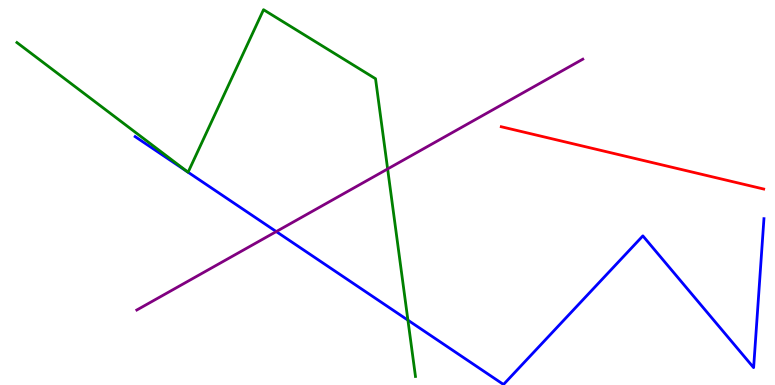[{'lines': ['blue', 'red'], 'intersections': []}, {'lines': ['green', 'red'], 'intersections': []}, {'lines': ['purple', 'red'], 'intersections': []}, {'lines': ['blue', 'green'], 'intersections': [{'x': 2.43, 'y': 5.53}, {'x': 2.43, 'y': 5.53}, {'x': 5.26, 'y': 1.68}]}, {'lines': ['blue', 'purple'], 'intersections': [{'x': 3.56, 'y': 3.98}]}, {'lines': ['green', 'purple'], 'intersections': [{'x': 5.0, 'y': 5.61}]}]